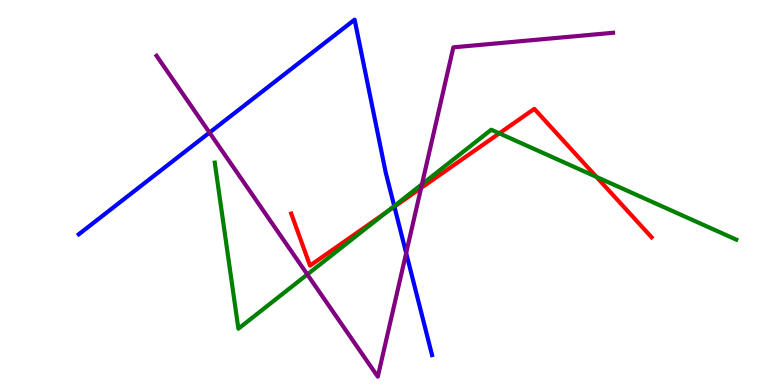[{'lines': ['blue', 'red'], 'intersections': [{'x': 5.09, 'y': 4.63}]}, {'lines': ['green', 'red'], 'intersections': [{'x': 4.98, 'y': 4.49}, {'x': 6.44, 'y': 6.54}, {'x': 7.7, 'y': 5.4}]}, {'lines': ['purple', 'red'], 'intersections': [{'x': 5.43, 'y': 5.12}]}, {'lines': ['blue', 'green'], 'intersections': [{'x': 5.09, 'y': 4.65}]}, {'lines': ['blue', 'purple'], 'intersections': [{'x': 2.7, 'y': 6.56}, {'x': 5.24, 'y': 3.43}]}, {'lines': ['green', 'purple'], 'intersections': [{'x': 3.97, 'y': 2.87}, {'x': 5.44, 'y': 5.21}]}]